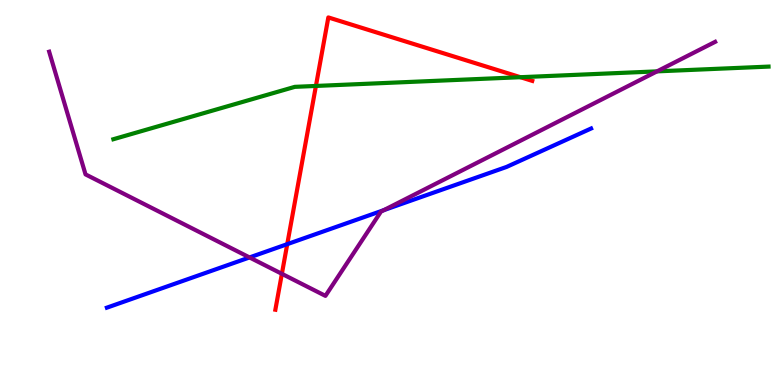[{'lines': ['blue', 'red'], 'intersections': [{'x': 3.71, 'y': 3.66}]}, {'lines': ['green', 'red'], 'intersections': [{'x': 4.08, 'y': 7.77}, {'x': 6.72, 'y': 7.99}]}, {'lines': ['purple', 'red'], 'intersections': [{'x': 3.64, 'y': 2.89}]}, {'lines': ['blue', 'green'], 'intersections': []}, {'lines': ['blue', 'purple'], 'intersections': [{'x': 3.22, 'y': 3.31}, {'x': 4.95, 'y': 4.54}]}, {'lines': ['green', 'purple'], 'intersections': [{'x': 8.48, 'y': 8.15}]}]